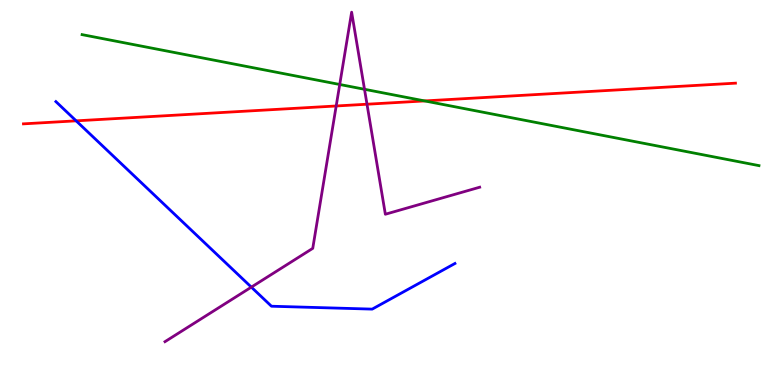[{'lines': ['blue', 'red'], 'intersections': [{'x': 0.983, 'y': 6.86}]}, {'lines': ['green', 'red'], 'intersections': [{'x': 5.48, 'y': 7.38}]}, {'lines': ['purple', 'red'], 'intersections': [{'x': 4.34, 'y': 7.25}, {'x': 4.74, 'y': 7.29}]}, {'lines': ['blue', 'green'], 'intersections': []}, {'lines': ['blue', 'purple'], 'intersections': [{'x': 3.24, 'y': 2.54}]}, {'lines': ['green', 'purple'], 'intersections': [{'x': 4.38, 'y': 7.81}, {'x': 4.7, 'y': 7.68}]}]